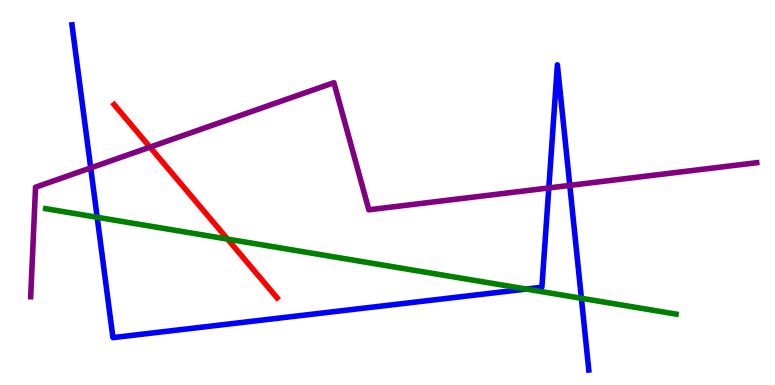[{'lines': ['blue', 'red'], 'intersections': []}, {'lines': ['green', 'red'], 'intersections': [{'x': 2.94, 'y': 3.79}]}, {'lines': ['purple', 'red'], 'intersections': [{'x': 1.94, 'y': 6.18}]}, {'lines': ['blue', 'green'], 'intersections': [{'x': 1.25, 'y': 4.36}, {'x': 6.79, 'y': 2.49}, {'x': 7.5, 'y': 2.25}]}, {'lines': ['blue', 'purple'], 'intersections': [{'x': 1.17, 'y': 5.64}, {'x': 7.08, 'y': 5.12}, {'x': 7.35, 'y': 5.18}]}, {'lines': ['green', 'purple'], 'intersections': []}]